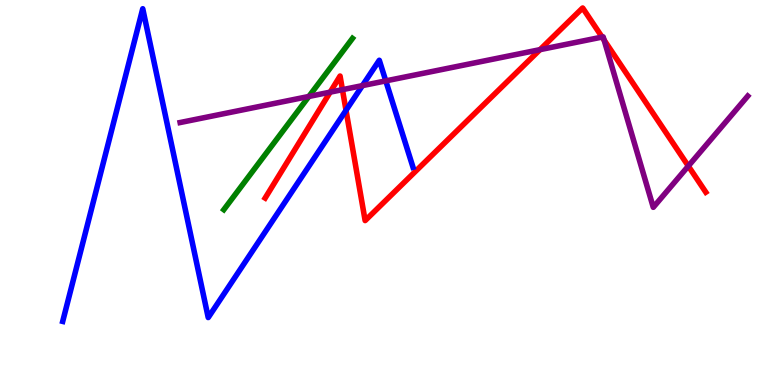[{'lines': ['blue', 'red'], 'intersections': [{'x': 4.46, 'y': 7.14}]}, {'lines': ['green', 'red'], 'intersections': []}, {'lines': ['purple', 'red'], 'intersections': [{'x': 4.26, 'y': 7.61}, {'x': 4.42, 'y': 7.67}, {'x': 6.97, 'y': 8.71}, {'x': 7.77, 'y': 9.04}, {'x': 7.8, 'y': 8.96}, {'x': 8.88, 'y': 5.69}]}, {'lines': ['blue', 'green'], 'intersections': []}, {'lines': ['blue', 'purple'], 'intersections': [{'x': 4.68, 'y': 7.78}, {'x': 4.98, 'y': 7.9}]}, {'lines': ['green', 'purple'], 'intersections': [{'x': 3.99, 'y': 7.49}]}]